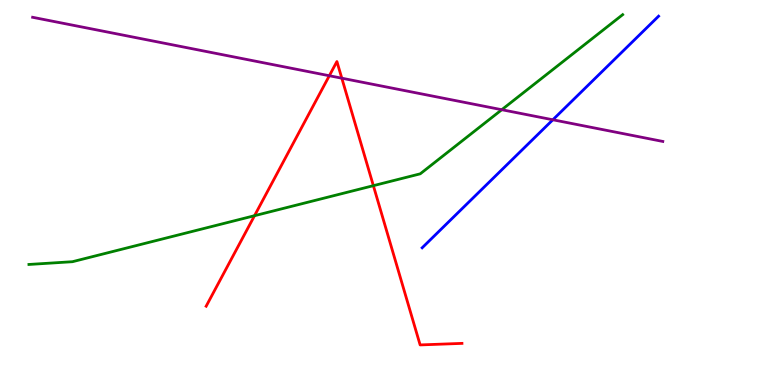[{'lines': ['blue', 'red'], 'intersections': []}, {'lines': ['green', 'red'], 'intersections': [{'x': 3.28, 'y': 4.4}, {'x': 4.82, 'y': 5.18}]}, {'lines': ['purple', 'red'], 'intersections': [{'x': 4.25, 'y': 8.03}, {'x': 4.41, 'y': 7.97}]}, {'lines': ['blue', 'green'], 'intersections': []}, {'lines': ['blue', 'purple'], 'intersections': [{'x': 7.13, 'y': 6.89}]}, {'lines': ['green', 'purple'], 'intersections': [{'x': 6.47, 'y': 7.15}]}]